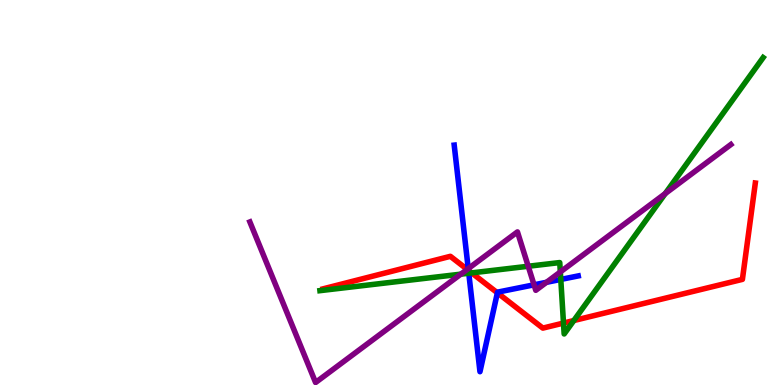[{'lines': ['blue', 'red'], 'intersections': [{'x': 6.04, 'y': 2.98}, {'x': 6.42, 'y': 2.39}]}, {'lines': ['green', 'red'], 'intersections': [{'x': 6.09, 'y': 2.91}, {'x': 7.27, 'y': 1.61}, {'x': 7.4, 'y': 1.67}]}, {'lines': ['purple', 'red'], 'intersections': [{'x': 6.03, 'y': 3.0}]}, {'lines': ['blue', 'green'], 'intersections': [{'x': 6.05, 'y': 2.9}, {'x': 7.24, 'y': 2.74}]}, {'lines': ['blue', 'purple'], 'intersections': [{'x': 6.04, 'y': 3.02}, {'x': 6.89, 'y': 2.6}, {'x': 7.05, 'y': 2.67}]}, {'lines': ['green', 'purple'], 'intersections': [{'x': 5.95, 'y': 2.88}, {'x': 6.82, 'y': 3.08}, {'x': 7.23, 'y': 2.94}, {'x': 8.58, 'y': 4.97}]}]